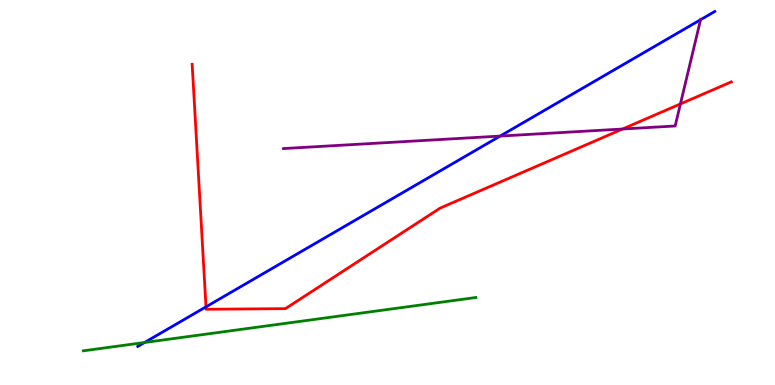[{'lines': ['blue', 'red'], 'intersections': [{'x': 2.66, 'y': 2.03}]}, {'lines': ['green', 'red'], 'intersections': []}, {'lines': ['purple', 'red'], 'intersections': [{'x': 8.03, 'y': 6.65}, {'x': 8.78, 'y': 7.3}]}, {'lines': ['blue', 'green'], 'intersections': [{'x': 1.87, 'y': 1.1}]}, {'lines': ['blue', 'purple'], 'intersections': [{'x': 6.45, 'y': 6.47}, {'x': 9.04, 'y': 9.49}]}, {'lines': ['green', 'purple'], 'intersections': []}]